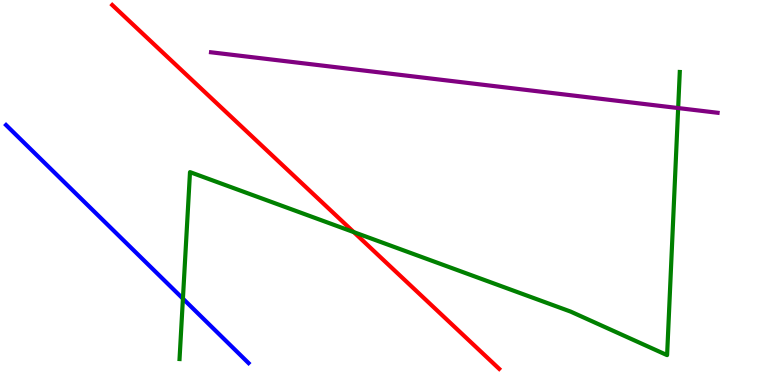[{'lines': ['blue', 'red'], 'intersections': []}, {'lines': ['green', 'red'], 'intersections': [{'x': 4.56, 'y': 3.97}]}, {'lines': ['purple', 'red'], 'intersections': []}, {'lines': ['blue', 'green'], 'intersections': [{'x': 2.36, 'y': 2.24}]}, {'lines': ['blue', 'purple'], 'intersections': []}, {'lines': ['green', 'purple'], 'intersections': [{'x': 8.75, 'y': 7.19}]}]